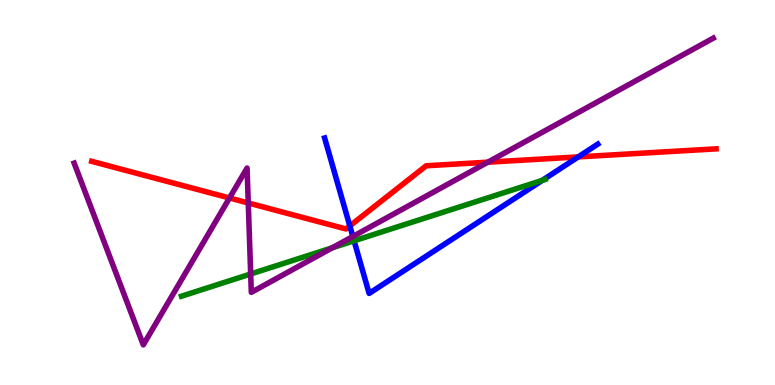[{'lines': ['blue', 'red'], 'intersections': [{'x': 4.51, 'y': 4.13}, {'x': 7.46, 'y': 5.92}]}, {'lines': ['green', 'red'], 'intersections': []}, {'lines': ['purple', 'red'], 'intersections': [{'x': 2.96, 'y': 4.86}, {'x': 3.2, 'y': 4.73}, {'x': 6.29, 'y': 5.79}]}, {'lines': ['blue', 'green'], 'intersections': [{'x': 4.57, 'y': 3.75}, {'x': 7.0, 'y': 5.31}]}, {'lines': ['blue', 'purple'], 'intersections': [{'x': 4.55, 'y': 3.86}]}, {'lines': ['green', 'purple'], 'intersections': [{'x': 3.23, 'y': 2.88}, {'x': 4.29, 'y': 3.56}]}]